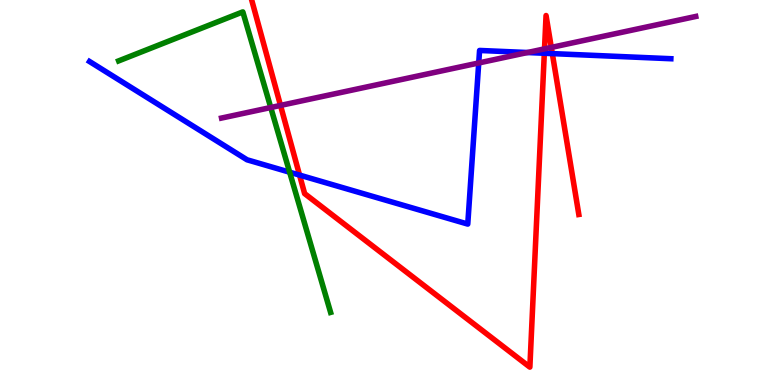[{'lines': ['blue', 'red'], 'intersections': [{'x': 3.87, 'y': 5.45}, {'x': 7.02, 'y': 8.62}, {'x': 7.13, 'y': 8.61}]}, {'lines': ['green', 'red'], 'intersections': []}, {'lines': ['purple', 'red'], 'intersections': [{'x': 3.62, 'y': 7.26}, {'x': 7.03, 'y': 8.73}, {'x': 7.11, 'y': 8.77}]}, {'lines': ['blue', 'green'], 'intersections': [{'x': 3.74, 'y': 5.53}]}, {'lines': ['blue', 'purple'], 'intersections': [{'x': 6.18, 'y': 8.36}, {'x': 6.81, 'y': 8.64}]}, {'lines': ['green', 'purple'], 'intersections': [{'x': 3.49, 'y': 7.21}]}]